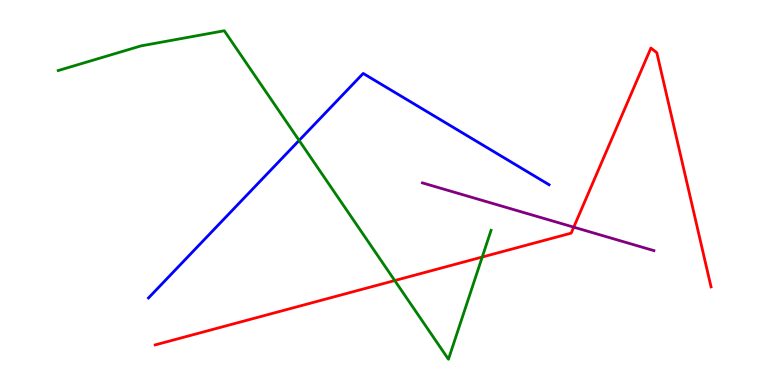[{'lines': ['blue', 'red'], 'intersections': []}, {'lines': ['green', 'red'], 'intersections': [{'x': 5.09, 'y': 2.71}, {'x': 6.22, 'y': 3.32}]}, {'lines': ['purple', 'red'], 'intersections': [{'x': 7.4, 'y': 4.1}]}, {'lines': ['blue', 'green'], 'intersections': [{'x': 3.86, 'y': 6.35}]}, {'lines': ['blue', 'purple'], 'intersections': []}, {'lines': ['green', 'purple'], 'intersections': []}]